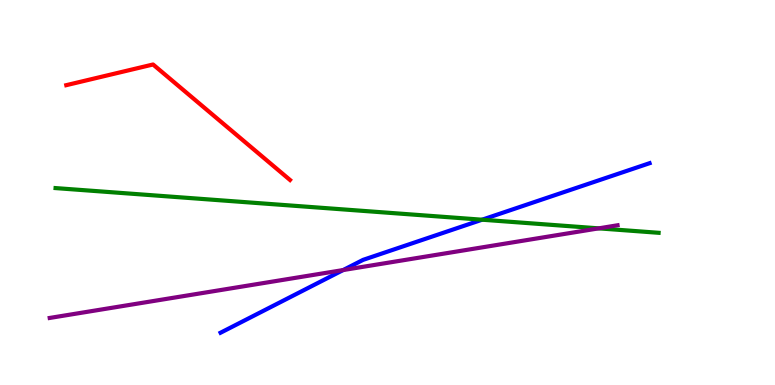[{'lines': ['blue', 'red'], 'intersections': []}, {'lines': ['green', 'red'], 'intersections': []}, {'lines': ['purple', 'red'], 'intersections': []}, {'lines': ['blue', 'green'], 'intersections': [{'x': 6.22, 'y': 4.29}]}, {'lines': ['blue', 'purple'], 'intersections': [{'x': 4.43, 'y': 2.99}]}, {'lines': ['green', 'purple'], 'intersections': [{'x': 7.73, 'y': 4.07}]}]